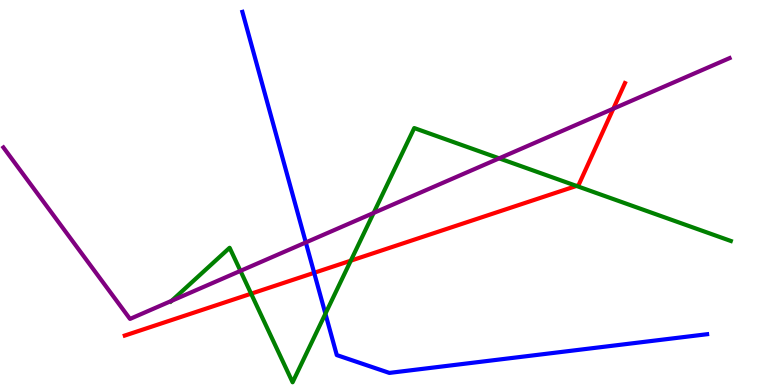[{'lines': ['blue', 'red'], 'intersections': [{'x': 4.05, 'y': 2.91}]}, {'lines': ['green', 'red'], 'intersections': [{'x': 3.24, 'y': 2.37}, {'x': 4.53, 'y': 3.23}, {'x': 7.44, 'y': 5.17}]}, {'lines': ['purple', 'red'], 'intersections': [{'x': 7.91, 'y': 7.18}]}, {'lines': ['blue', 'green'], 'intersections': [{'x': 4.2, 'y': 1.85}]}, {'lines': ['blue', 'purple'], 'intersections': [{'x': 3.95, 'y': 3.7}]}, {'lines': ['green', 'purple'], 'intersections': [{'x': 2.21, 'y': 2.19}, {'x': 3.1, 'y': 2.96}, {'x': 4.82, 'y': 4.47}, {'x': 6.44, 'y': 5.89}]}]